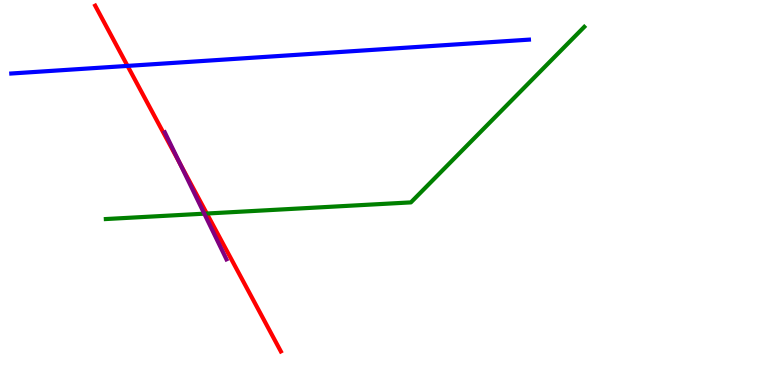[{'lines': ['blue', 'red'], 'intersections': [{'x': 1.65, 'y': 8.29}]}, {'lines': ['green', 'red'], 'intersections': [{'x': 2.67, 'y': 4.45}]}, {'lines': ['purple', 'red'], 'intersections': [{'x': 2.32, 'y': 5.76}]}, {'lines': ['blue', 'green'], 'intersections': []}, {'lines': ['blue', 'purple'], 'intersections': []}, {'lines': ['green', 'purple'], 'intersections': [{'x': 2.64, 'y': 4.45}]}]